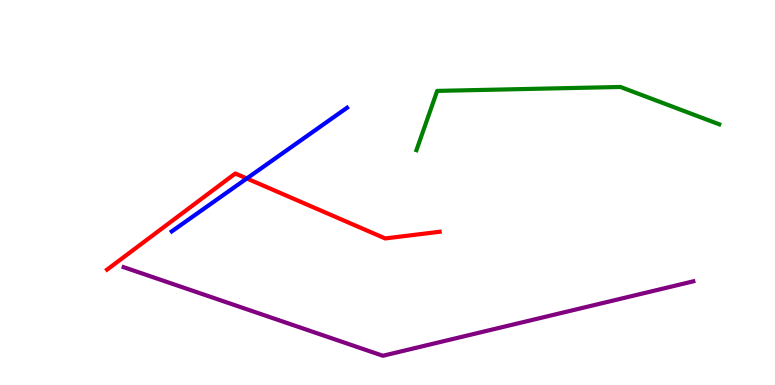[{'lines': ['blue', 'red'], 'intersections': [{'x': 3.18, 'y': 5.36}]}, {'lines': ['green', 'red'], 'intersections': []}, {'lines': ['purple', 'red'], 'intersections': []}, {'lines': ['blue', 'green'], 'intersections': []}, {'lines': ['blue', 'purple'], 'intersections': []}, {'lines': ['green', 'purple'], 'intersections': []}]